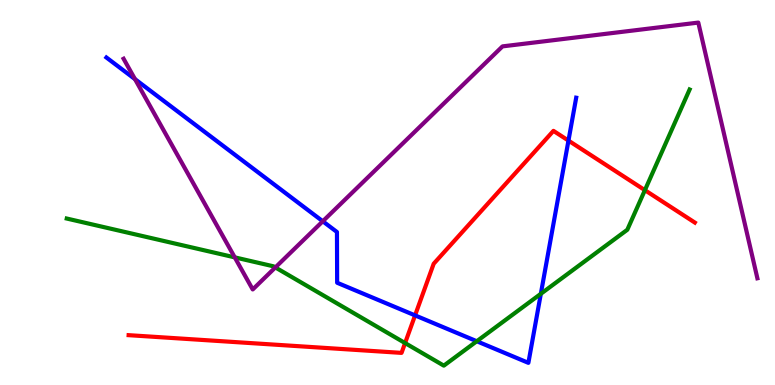[{'lines': ['blue', 'red'], 'intersections': [{'x': 5.36, 'y': 1.81}, {'x': 7.33, 'y': 6.35}]}, {'lines': ['green', 'red'], 'intersections': [{'x': 5.23, 'y': 1.09}, {'x': 8.32, 'y': 5.06}]}, {'lines': ['purple', 'red'], 'intersections': []}, {'lines': ['blue', 'green'], 'intersections': [{'x': 6.15, 'y': 1.14}, {'x': 6.98, 'y': 2.37}]}, {'lines': ['blue', 'purple'], 'intersections': [{'x': 1.74, 'y': 7.94}, {'x': 4.16, 'y': 4.25}]}, {'lines': ['green', 'purple'], 'intersections': [{'x': 3.03, 'y': 3.32}, {'x': 3.55, 'y': 3.05}]}]